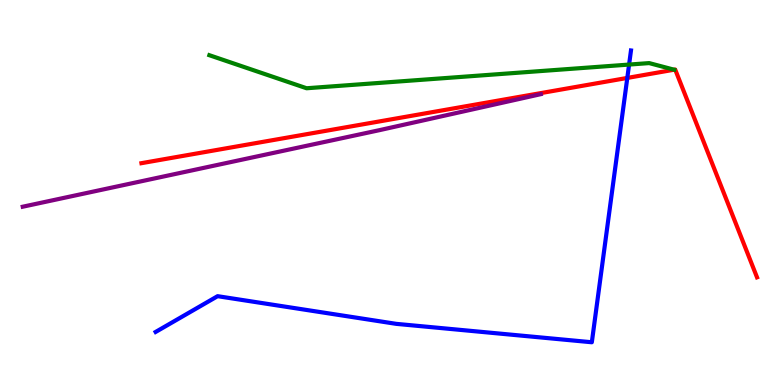[{'lines': ['blue', 'red'], 'intersections': [{'x': 8.09, 'y': 7.98}]}, {'lines': ['green', 'red'], 'intersections': [{'x': 8.7, 'y': 8.19}]}, {'lines': ['purple', 'red'], 'intersections': []}, {'lines': ['blue', 'green'], 'intersections': [{'x': 8.12, 'y': 8.32}]}, {'lines': ['blue', 'purple'], 'intersections': []}, {'lines': ['green', 'purple'], 'intersections': []}]